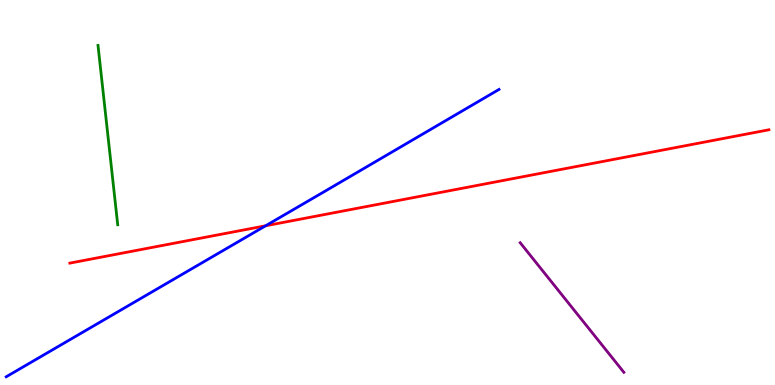[{'lines': ['blue', 'red'], 'intersections': [{'x': 3.43, 'y': 4.14}]}, {'lines': ['green', 'red'], 'intersections': []}, {'lines': ['purple', 'red'], 'intersections': []}, {'lines': ['blue', 'green'], 'intersections': []}, {'lines': ['blue', 'purple'], 'intersections': []}, {'lines': ['green', 'purple'], 'intersections': []}]